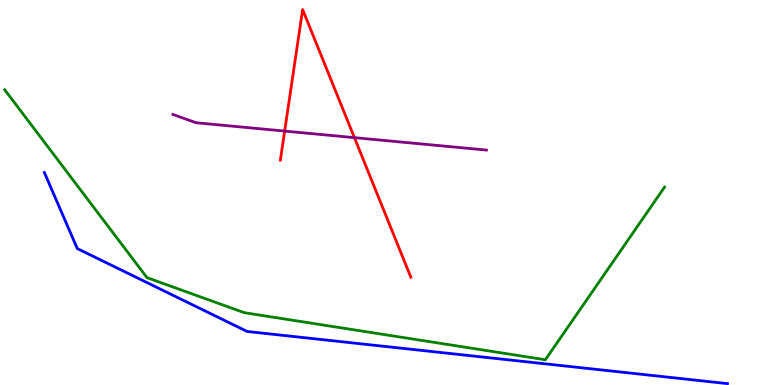[{'lines': ['blue', 'red'], 'intersections': []}, {'lines': ['green', 'red'], 'intersections': []}, {'lines': ['purple', 'red'], 'intersections': [{'x': 3.67, 'y': 6.6}, {'x': 4.57, 'y': 6.42}]}, {'lines': ['blue', 'green'], 'intersections': []}, {'lines': ['blue', 'purple'], 'intersections': []}, {'lines': ['green', 'purple'], 'intersections': []}]